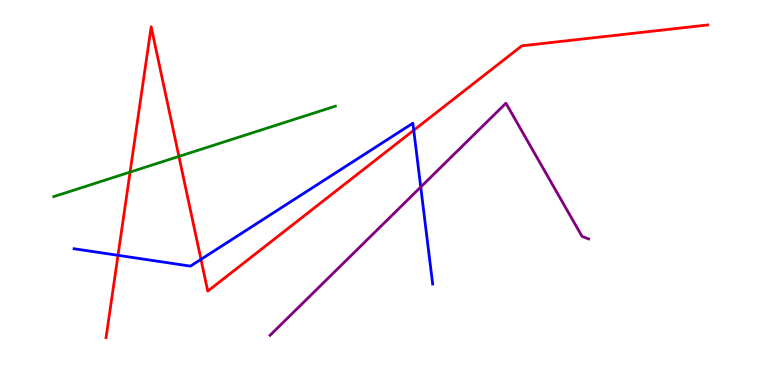[{'lines': ['blue', 'red'], 'intersections': [{'x': 1.52, 'y': 3.37}, {'x': 2.59, 'y': 3.26}, {'x': 5.34, 'y': 6.62}]}, {'lines': ['green', 'red'], 'intersections': [{'x': 1.68, 'y': 5.53}, {'x': 2.31, 'y': 5.94}]}, {'lines': ['purple', 'red'], 'intersections': []}, {'lines': ['blue', 'green'], 'intersections': []}, {'lines': ['blue', 'purple'], 'intersections': [{'x': 5.43, 'y': 5.14}]}, {'lines': ['green', 'purple'], 'intersections': []}]